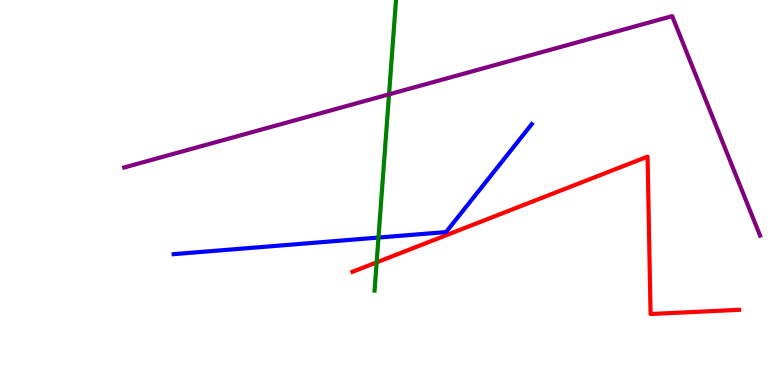[{'lines': ['blue', 'red'], 'intersections': []}, {'lines': ['green', 'red'], 'intersections': [{'x': 4.86, 'y': 3.19}]}, {'lines': ['purple', 'red'], 'intersections': []}, {'lines': ['blue', 'green'], 'intersections': [{'x': 4.88, 'y': 3.83}]}, {'lines': ['blue', 'purple'], 'intersections': []}, {'lines': ['green', 'purple'], 'intersections': [{'x': 5.02, 'y': 7.55}]}]